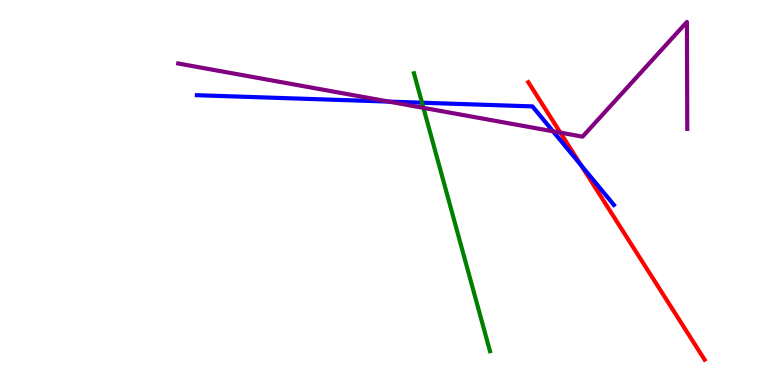[{'lines': ['blue', 'red'], 'intersections': [{'x': 7.5, 'y': 5.71}]}, {'lines': ['green', 'red'], 'intersections': []}, {'lines': ['purple', 'red'], 'intersections': [{'x': 7.23, 'y': 6.56}]}, {'lines': ['blue', 'green'], 'intersections': [{'x': 5.45, 'y': 7.33}]}, {'lines': ['blue', 'purple'], 'intersections': [{'x': 5.02, 'y': 7.36}, {'x': 7.14, 'y': 6.59}]}, {'lines': ['green', 'purple'], 'intersections': [{'x': 5.46, 'y': 7.2}]}]